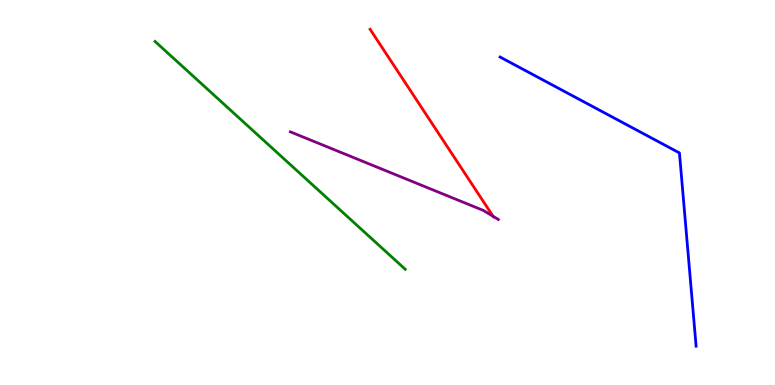[{'lines': ['blue', 'red'], 'intersections': []}, {'lines': ['green', 'red'], 'intersections': []}, {'lines': ['purple', 'red'], 'intersections': [{'x': 6.36, 'y': 4.38}]}, {'lines': ['blue', 'green'], 'intersections': []}, {'lines': ['blue', 'purple'], 'intersections': []}, {'lines': ['green', 'purple'], 'intersections': []}]